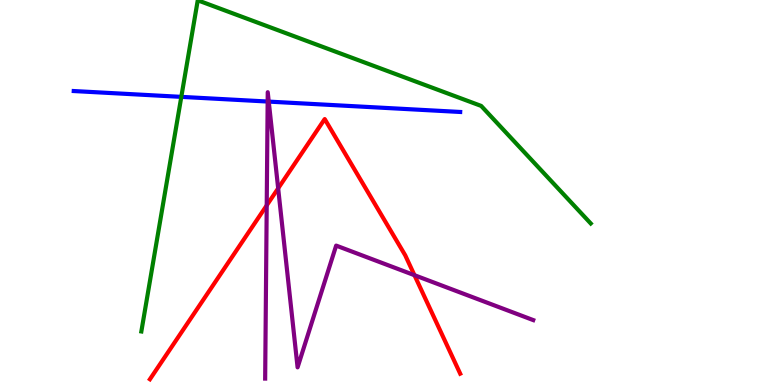[{'lines': ['blue', 'red'], 'intersections': []}, {'lines': ['green', 'red'], 'intersections': []}, {'lines': ['purple', 'red'], 'intersections': [{'x': 3.44, 'y': 4.67}, {'x': 3.59, 'y': 5.11}, {'x': 5.35, 'y': 2.85}]}, {'lines': ['blue', 'green'], 'intersections': [{'x': 2.34, 'y': 7.48}]}, {'lines': ['blue', 'purple'], 'intersections': [{'x': 3.45, 'y': 7.36}, {'x': 3.47, 'y': 7.36}]}, {'lines': ['green', 'purple'], 'intersections': []}]